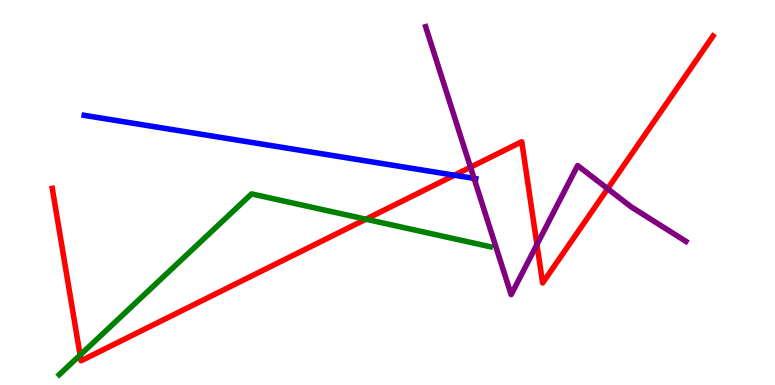[{'lines': ['blue', 'red'], 'intersections': [{'x': 5.86, 'y': 5.45}]}, {'lines': ['green', 'red'], 'intersections': [{'x': 1.03, 'y': 0.778}, {'x': 4.72, 'y': 4.31}]}, {'lines': ['purple', 'red'], 'intersections': [{'x': 6.07, 'y': 5.66}, {'x': 6.93, 'y': 3.65}, {'x': 7.84, 'y': 5.1}]}, {'lines': ['blue', 'green'], 'intersections': []}, {'lines': ['blue', 'purple'], 'intersections': [{'x': 6.12, 'y': 5.37}]}, {'lines': ['green', 'purple'], 'intersections': []}]